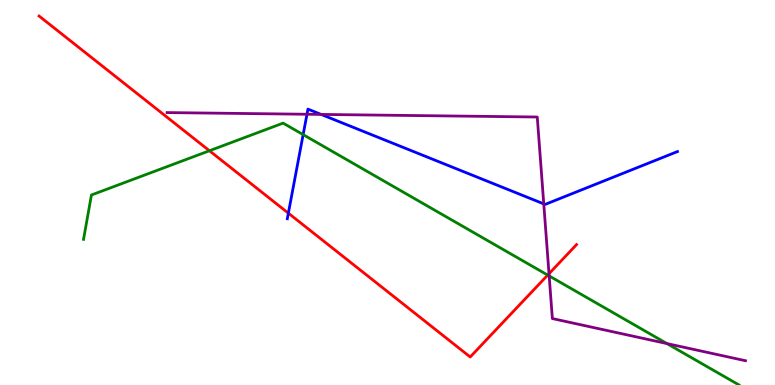[{'lines': ['blue', 'red'], 'intersections': [{'x': 3.72, 'y': 4.46}]}, {'lines': ['green', 'red'], 'intersections': [{'x': 2.7, 'y': 6.08}, {'x': 7.07, 'y': 2.85}]}, {'lines': ['purple', 'red'], 'intersections': [{'x': 7.08, 'y': 2.89}]}, {'lines': ['blue', 'green'], 'intersections': [{'x': 3.91, 'y': 6.5}]}, {'lines': ['blue', 'purple'], 'intersections': [{'x': 3.96, 'y': 7.03}, {'x': 4.14, 'y': 7.03}, {'x': 7.02, 'y': 4.7}]}, {'lines': ['green', 'purple'], 'intersections': [{'x': 7.09, 'y': 2.83}, {'x': 8.61, 'y': 1.08}]}]